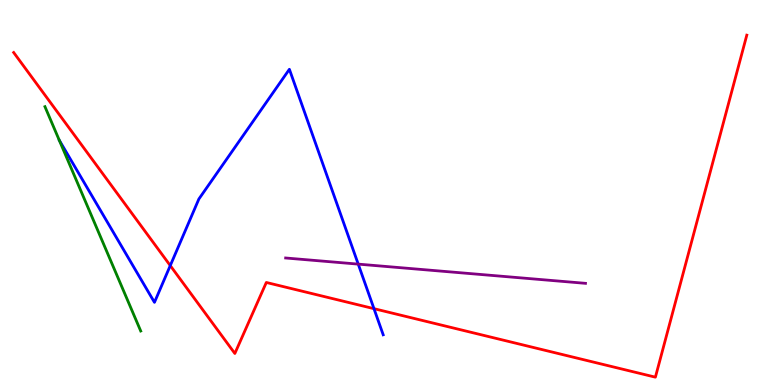[{'lines': ['blue', 'red'], 'intersections': [{'x': 2.2, 'y': 3.1}, {'x': 4.83, 'y': 1.98}]}, {'lines': ['green', 'red'], 'intersections': []}, {'lines': ['purple', 'red'], 'intersections': []}, {'lines': ['blue', 'green'], 'intersections': [{'x': 0.765, 'y': 6.36}]}, {'lines': ['blue', 'purple'], 'intersections': [{'x': 4.62, 'y': 3.14}]}, {'lines': ['green', 'purple'], 'intersections': []}]